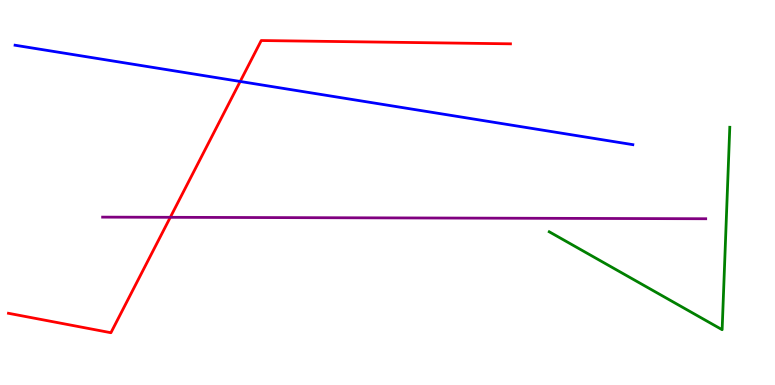[{'lines': ['blue', 'red'], 'intersections': [{'x': 3.1, 'y': 7.88}]}, {'lines': ['green', 'red'], 'intersections': []}, {'lines': ['purple', 'red'], 'intersections': [{'x': 2.2, 'y': 4.36}]}, {'lines': ['blue', 'green'], 'intersections': []}, {'lines': ['blue', 'purple'], 'intersections': []}, {'lines': ['green', 'purple'], 'intersections': []}]